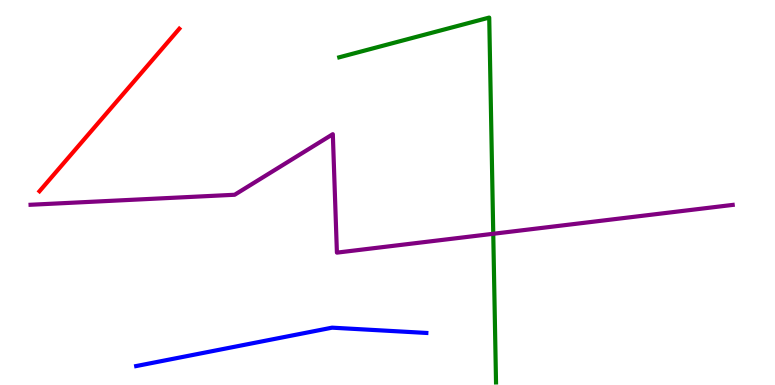[{'lines': ['blue', 'red'], 'intersections': []}, {'lines': ['green', 'red'], 'intersections': []}, {'lines': ['purple', 'red'], 'intersections': []}, {'lines': ['blue', 'green'], 'intersections': []}, {'lines': ['blue', 'purple'], 'intersections': []}, {'lines': ['green', 'purple'], 'intersections': [{'x': 6.36, 'y': 3.93}]}]